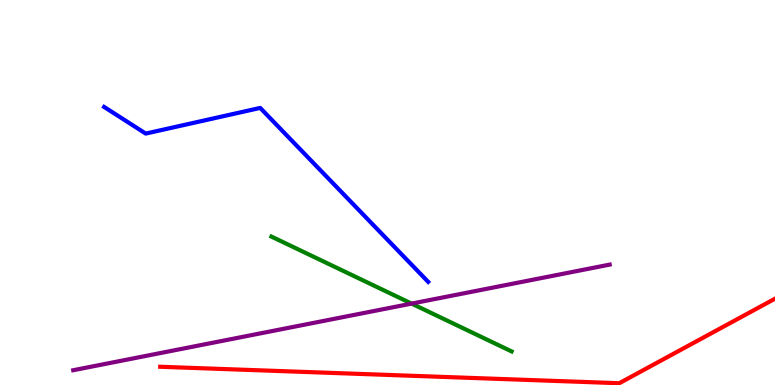[{'lines': ['blue', 'red'], 'intersections': []}, {'lines': ['green', 'red'], 'intersections': []}, {'lines': ['purple', 'red'], 'intersections': []}, {'lines': ['blue', 'green'], 'intersections': []}, {'lines': ['blue', 'purple'], 'intersections': []}, {'lines': ['green', 'purple'], 'intersections': [{'x': 5.31, 'y': 2.11}]}]